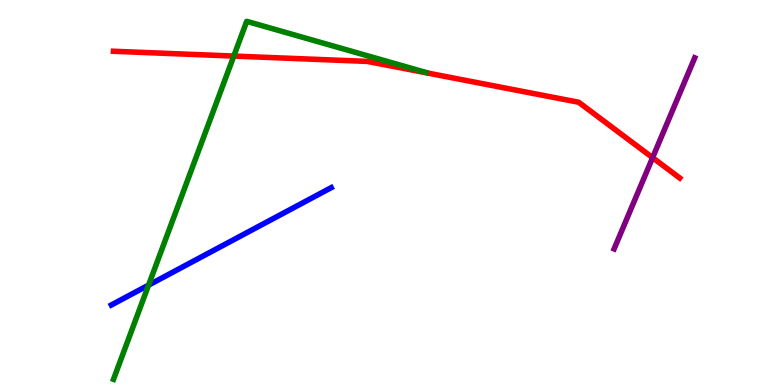[{'lines': ['blue', 'red'], 'intersections': []}, {'lines': ['green', 'red'], 'intersections': [{'x': 3.02, 'y': 8.54}]}, {'lines': ['purple', 'red'], 'intersections': [{'x': 8.42, 'y': 5.9}]}, {'lines': ['blue', 'green'], 'intersections': [{'x': 1.92, 'y': 2.59}]}, {'lines': ['blue', 'purple'], 'intersections': []}, {'lines': ['green', 'purple'], 'intersections': []}]